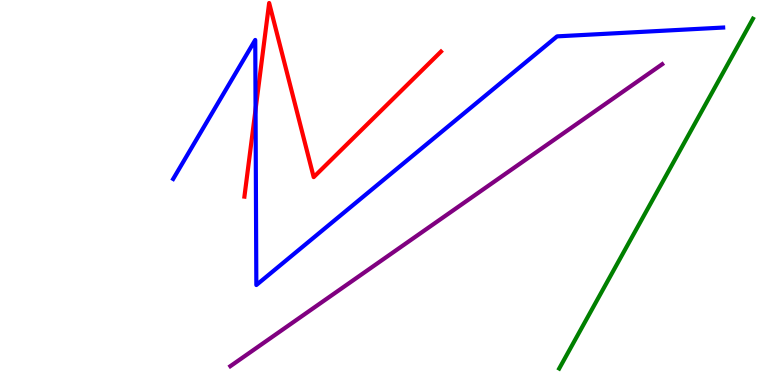[{'lines': ['blue', 'red'], 'intersections': [{'x': 3.3, 'y': 7.16}]}, {'lines': ['green', 'red'], 'intersections': []}, {'lines': ['purple', 'red'], 'intersections': []}, {'lines': ['blue', 'green'], 'intersections': []}, {'lines': ['blue', 'purple'], 'intersections': []}, {'lines': ['green', 'purple'], 'intersections': []}]